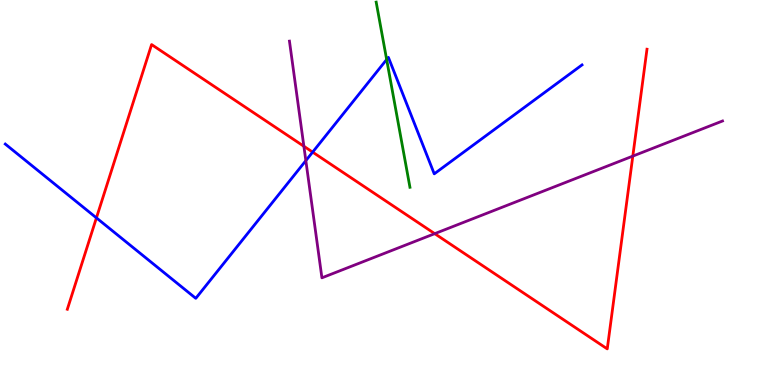[{'lines': ['blue', 'red'], 'intersections': [{'x': 1.24, 'y': 4.34}, {'x': 4.03, 'y': 6.05}]}, {'lines': ['green', 'red'], 'intersections': []}, {'lines': ['purple', 'red'], 'intersections': [{'x': 3.92, 'y': 6.2}, {'x': 5.61, 'y': 3.93}, {'x': 8.17, 'y': 5.95}]}, {'lines': ['blue', 'green'], 'intersections': [{'x': 4.99, 'y': 8.45}]}, {'lines': ['blue', 'purple'], 'intersections': [{'x': 3.95, 'y': 5.83}]}, {'lines': ['green', 'purple'], 'intersections': []}]